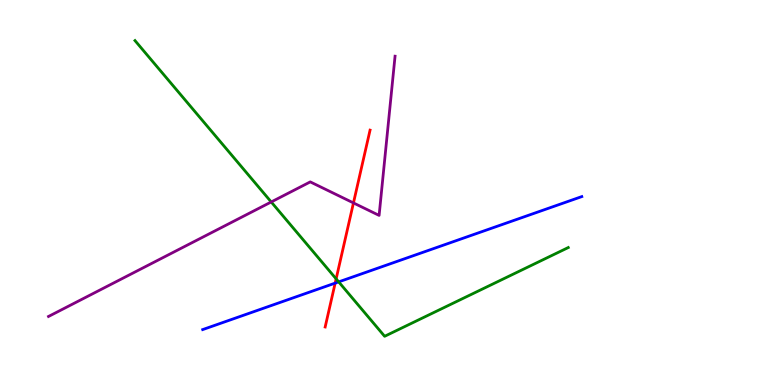[{'lines': ['blue', 'red'], 'intersections': [{'x': 4.32, 'y': 2.65}]}, {'lines': ['green', 'red'], 'intersections': [{'x': 4.34, 'y': 2.76}]}, {'lines': ['purple', 'red'], 'intersections': [{'x': 4.56, 'y': 4.73}]}, {'lines': ['blue', 'green'], 'intersections': [{'x': 4.37, 'y': 2.68}]}, {'lines': ['blue', 'purple'], 'intersections': []}, {'lines': ['green', 'purple'], 'intersections': [{'x': 3.5, 'y': 4.75}]}]